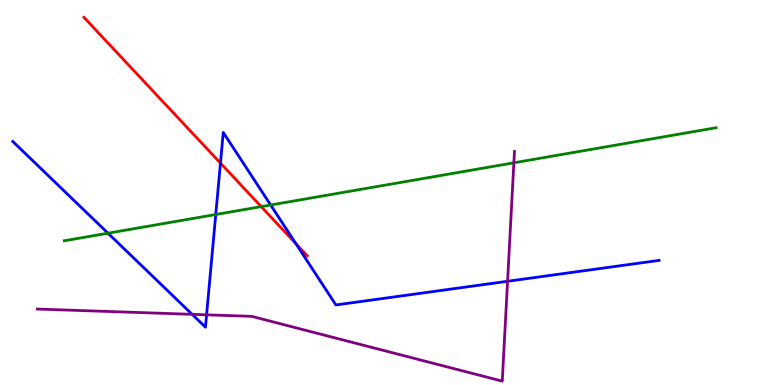[{'lines': ['blue', 'red'], 'intersections': [{'x': 2.84, 'y': 5.76}, {'x': 3.82, 'y': 3.67}]}, {'lines': ['green', 'red'], 'intersections': [{'x': 3.37, 'y': 4.63}]}, {'lines': ['purple', 'red'], 'intersections': []}, {'lines': ['blue', 'green'], 'intersections': [{'x': 1.39, 'y': 3.94}, {'x': 2.78, 'y': 4.43}, {'x': 3.49, 'y': 4.68}]}, {'lines': ['blue', 'purple'], 'intersections': [{'x': 2.48, 'y': 1.84}, {'x': 2.67, 'y': 1.82}, {'x': 6.55, 'y': 2.69}]}, {'lines': ['green', 'purple'], 'intersections': [{'x': 6.63, 'y': 5.77}]}]